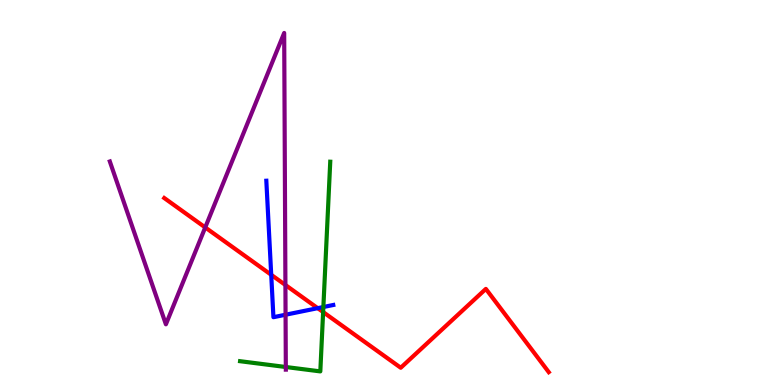[{'lines': ['blue', 'red'], 'intersections': [{'x': 3.5, 'y': 2.86}, {'x': 4.1, 'y': 2.0}]}, {'lines': ['green', 'red'], 'intersections': [{'x': 4.17, 'y': 1.89}]}, {'lines': ['purple', 'red'], 'intersections': [{'x': 2.65, 'y': 4.09}, {'x': 3.68, 'y': 2.6}]}, {'lines': ['blue', 'green'], 'intersections': [{'x': 4.17, 'y': 2.03}]}, {'lines': ['blue', 'purple'], 'intersections': [{'x': 3.68, 'y': 1.83}]}, {'lines': ['green', 'purple'], 'intersections': [{'x': 3.69, 'y': 0.467}]}]